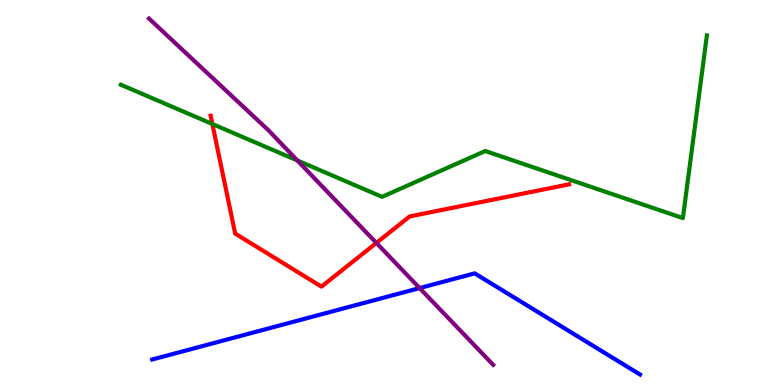[{'lines': ['blue', 'red'], 'intersections': []}, {'lines': ['green', 'red'], 'intersections': [{'x': 2.74, 'y': 6.78}]}, {'lines': ['purple', 'red'], 'intersections': [{'x': 4.86, 'y': 3.69}]}, {'lines': ['blue', 'green'], 'intersections': []}, {'lines': ['blue', 'purple'], 'intersections': [{'x': 5.41, 'y': 2.52}]}, {'lines': ['green', 'purple'], 'intersections': [{'x': 3.84, 'y': 5.83}]}]